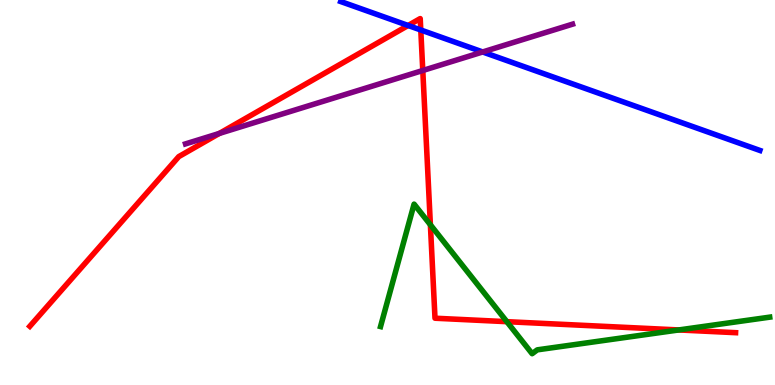[{'lines': ['blue', 'red'], 'intersections': [{'x': 5.27, 'y': 9.34}, {'x': 5.43, 'y': 9.22}]}, {'lines': ['green', 'red'], 'intersections': [{'x': 5.55, 'y': 4.16}, {'x': 6.54, 'y': 1.64}, {'x': 8.76, 'y': 1.43}]}, {'lines': ['purple', 'red'], 'intersections': [{'x': 2.83, 'y': 6.53}, {'x': 5.46, 'y': 8.17}]}, {'lines': ['blue', 'green'], 'intersections': []}, {'lines': ['blue', 'purple'], 'intersections': [{'x': 6.23, 'y': 8.65}]}, {'lines': ['green', 'purple'], 'intersections': []}]